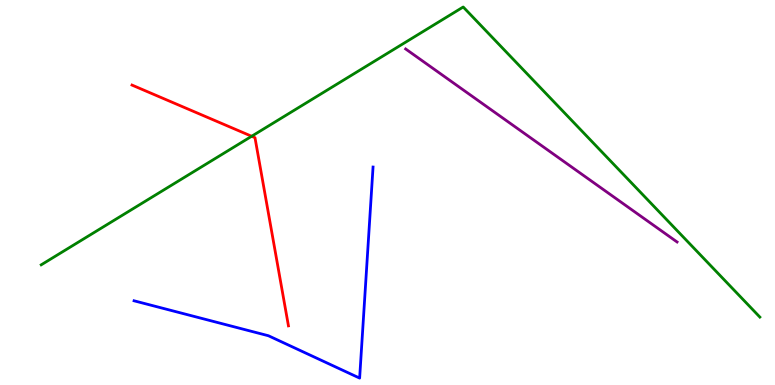[{'lines': ['blue', 'red'], 'intersections': []}, {'lines': ['green', 'red'], 'intersections': [{'x': 3.25, 'y': 6.46}]}, {'lines': ['purple', 'red'], 'intersections': []}, {'lines': ['blue', 'green'], 'intersections': []}, {'lines': ['blue', 'purple'], 'intersections': []}, {'lines': ['green', 'purple'], 'intersections': []}]